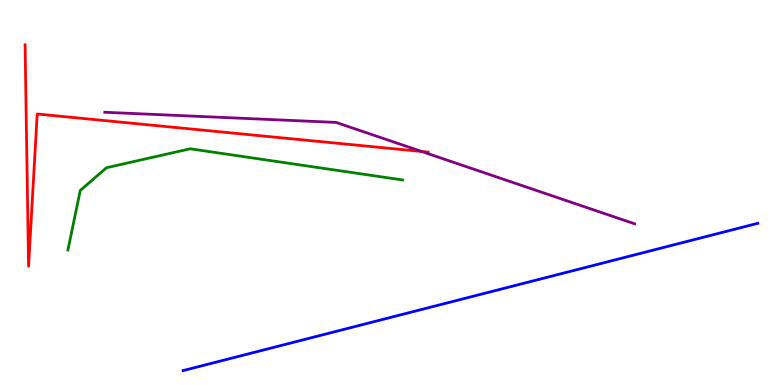[{'lines': ['blue', 'red'], 'intersections': []}, {'lines': ['green', 'red'], 'intersections': []}, {'lines': ['purple', 'red'], 'intersections': [{'x': 5.44, 'y': 6.07}]}, {'lines': ['blue', 'green'], 'intersections': []}, {'lines': ['blue', 'purple'], 'intersections': []}, {'lines': ['green', 'purple'], 'intersections': []}]